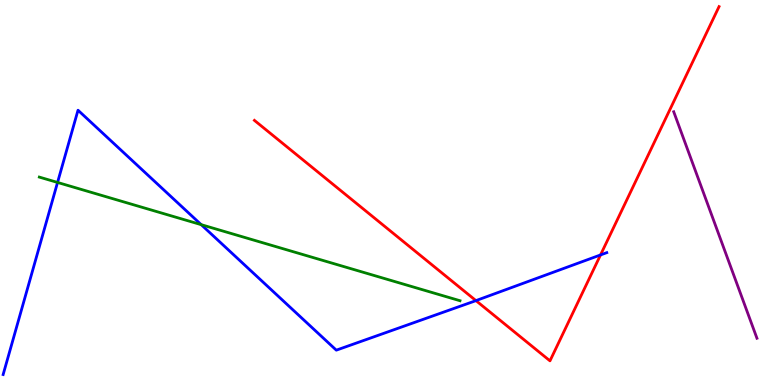[{'lines': ['blue', 'red'], 'intersections': [{'x': 6.14, 'y': 2.19}, {'x': 7.75, 'y': 3.38}]}, {'lines': ['green', 'red'], 'intersections': []}, {'lines': ['purple', 'red'], 'intersections': []}, {'lines': ['blue', 'green'], 'intersections': [{'x': 0.743, 'y': 5.26}, {'x': 2.6, 'y': 4.16}]}, {'lines': ['blue', 'purple'], 'intersections': []}, {'lines': ['green', 'purple'], 'intersections': []}]